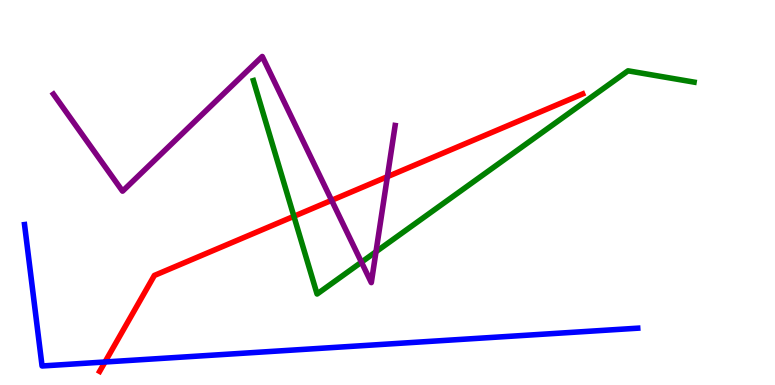[{'lines': ['blue', 'red'], 'intersections': [{'x': 1.35, 'y': 0.598}]}, {'lines': ['green', 'red'], 'intersections': [{'x': 3.79, 'y': 4.38}]}, {'lines': ['purple', 'red'], 'intersections': [{'x': 4.28, 'y': 4.8}, {'x': 5.0, 'y': 5.41}]}, {'lines': ['blue', 'green'], 'intersections': []}, {'lines': ['blue', 'purple'], 'intersections': []}, {'lines': ['green', 'purple'], 'intersections': [{'x': 4.66, 'y': 3.19}, {'x': 4.85, 'y': 3.46}]}]